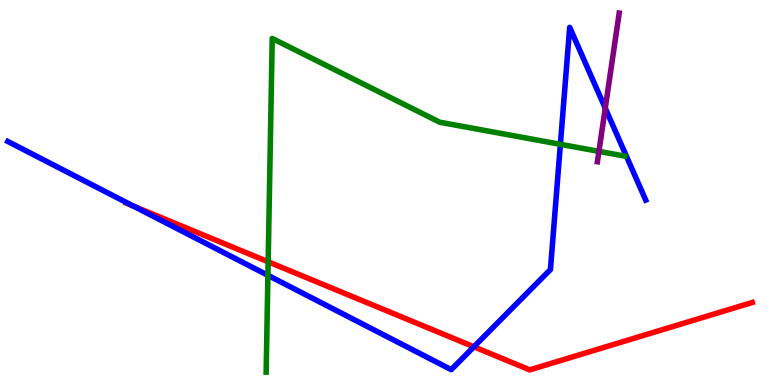[{'lines': ['blue', 'red'], 'intersections': [{'x': 1.72, 'y': 4.65}, {'x': 6.11, 'y': 0.993}]}, {'lines': ['green', 'red'], 'intersections': [{'x': 3.46, 'y': 3.2}]}, {'lines': ['purple', 'red'], 'intersections': []}, {'lines': ['blue', 'green'], 'intersections': [{'x': 3.46, 'y': 2.85}, {'x': 7.23, 'y': 6.25}]}, {'lines': ['blue', 'purple'], 'intersections': [{'x': 7.81, 'y': 7.19}]}, {'lines': ['green', 'purple'], 'intersections': [{'x': 7.73, 'y': 6.07}]}]